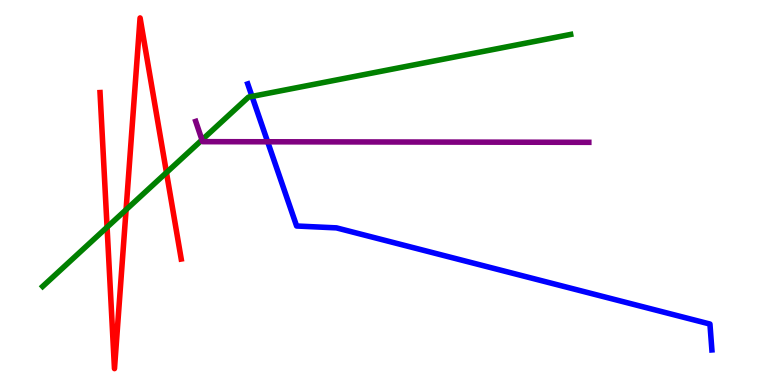[{'lines': ['blue', 'red'], 'intersections': []}, {'lines': ['green', 'red'], 'intersections': [{'x': 1.38, 'y': 4.1}, {'x': 1.63, 'y': 4.55}, {'x': 2.15, 'y': 5.52}]}, {'lines': ['purple', 'red'], 'intersections': []}, {'lines': ['blue', 'green'], 'intersections': [{'x': 3.25, 'y': 7.5}]}, {'lines': ['blue', 'purple'], 'intersections': [{'x': 3.45, 'y': 6.32}]}, {'lines': ['green', 'purple'], 'intersections': [{'x': 2.61, 'y': 6.37}]}]